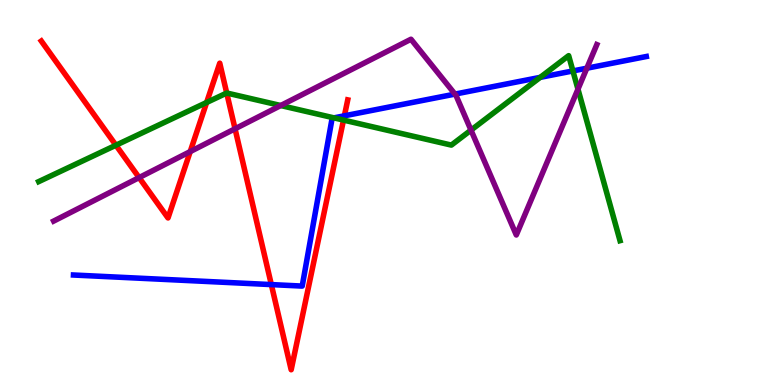[{'lines': ['blue', 'red'], 'intersections': [{'x': 3.5, 'y': 2.61}, {'x': 4.44, 'y': 6.99}]}, {'lines': ['green', 'red'], 'intersections': [{'x': 1.5, 'y': 6.23}, {'x': 2.67, 'y': 7.34}, {'x': 2.93, 'y': 7.58}, {'x': 4.43, 'y': 6.88}]}, {'lines': ['purple', 'red'], 'intersections': [{'x': 1.79, 'y': 5.39}, {'x': 2.45, 'y': 6.06}, {'x': 3.03, 'y': 6.66}]}, {'lines': ['blue', 'green'], 'intersections': [{'x': 4.31, 'y': 6.94}, {'x': 6.97, 'y': 7.99}, {'x': 7.39, 'y': 8.16}]}, {'lines': ['blue', 'purple'], 'intersections': [{'x': 5.87, 'y': 7.56}, {'x': 7.57, 'y': 8.23}]}, {'lines': ['green', 'purple'], 'intersections': [{'x': 3.62, 'y': 7.26}, {'x': 6.08, 'y': 6.62}, {'x': 7.46, 'y': 7.68}]}]